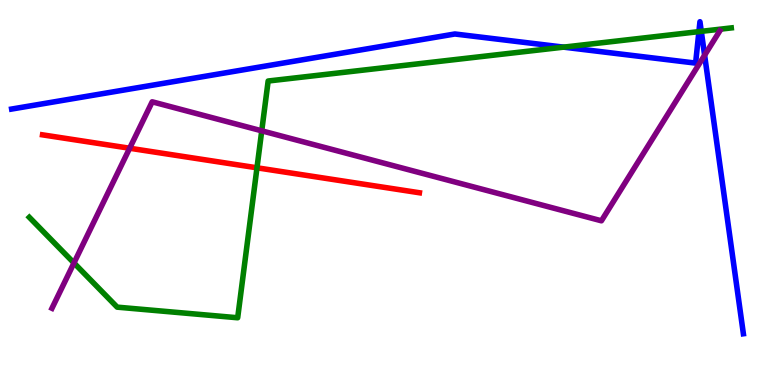[{'lines': ['blue', 'red'], 'intersections': []}, {'lines': ['green', 'red'], 'intersections': [{'x': 3.32, 'y': 5.64}]}, {'lines': ['purple', 'red'], 'intersections': [{'x': 1.67, 'y': 6.15}]}, {'lines': ['blue', 'green'], 'intersections': [{'x': 7.27, 'y': 8.78}, {'x': 9.02, 'y': 9.18}, {'x': 9.05, 'y': 9.19}]}, {'lines': ['blue', 'purple'], 'intersections': [{'x': 9.09, 'y': 8.57}]}, {'lines': ['green', 'purple'], 'intersections': [{'x': 0.954, 'y': 3.17}, {'x': 3.38, 'y': 6.6}]}]